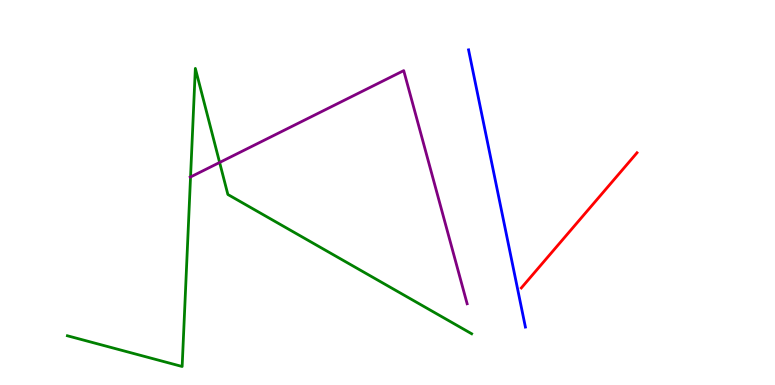[{'lines': ['blue', 'red'], 'intersections': []}, {'lines': ['green', 'red'], 'intersections': []}, {'lines': ['purple', 'red'], 'intersections': []}, {'lines': ['blue', 'green'], 'intersections': []}, {'lines': ['blue', 'purple'], 'intersections': []}, {'lines': ['green', 'purple'], 'intersections': [{'x': 2.46, 'y': 5.4}, {'x': 2.83, 'y': 5.78}]}]